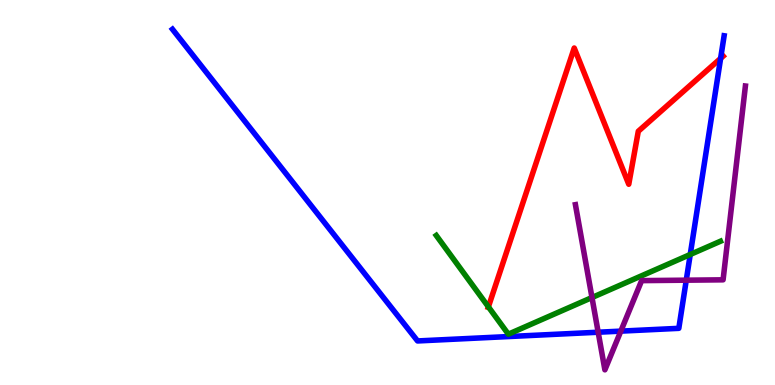[{'lines': ['blue', 'red'], 'intersections': [{'x': 9.3, 'y': 8.48}]}, {'lines': ['green', 'red'], 'intersections': [{'x': 6.3, 'y': 2.03}]}, {'lines': ['purple', 'red'], 'intersections': []}, {'lines': ['blue', 'green'], 'intersections': [{'x': 8.91, 'y': 3.39}]}, {'lines': ['blue', 'purple'], 'intersections': [{'x': 7.72, 'y': 1.37}, {'x': 8.01, 'y': 1.4}, {'x': 8.86, 'y': 2.72}]}, {'lines': ['green', 'purple'], 'intersections': [{'x': 7.64, 'y': 2.27}]}]